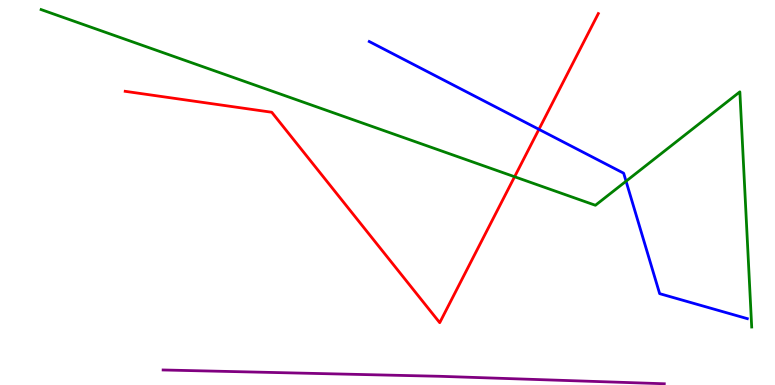[{'lines': ['blue', 'red'], 'intersections': [{'x': 6.95, 'y': 6.64}]}, {'lines': ['green', 'red'], 'intersections': [{'x': 6.64, 'y': 5.41}]}, {'lines': ['purple', 'red'], 'intersections': []}, {'lines': ['blue', 'green'], 'intersections': [{'x': 8.08, 'y': 5.29}]}, {'lines': ['blue', 'purple'], 'intersections': []}, {'lines': ['green', 'purple'], 'intersections': []}]